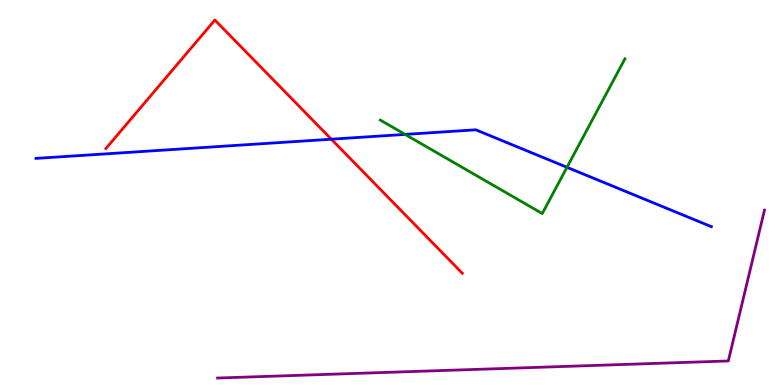[{'lines': ['blue', 'red'], 'intersections': [{'x': 4.28, 'y': 6.38}]}, {'lines': ['green', 'red'], 'intersections': []}, {'lines': ['purple', 'red'], 'intersections': []}, {'lines': ['blue', 'green'], 'intersections': [{'x': 5.23, 'y': 6.51}, {'x': 7.32, 'y': 5.65}]}, {'lines': ['blue', 'purple'], 'intersections': []}, {'lines': ['green', 'purple'], 'intersections': []}]